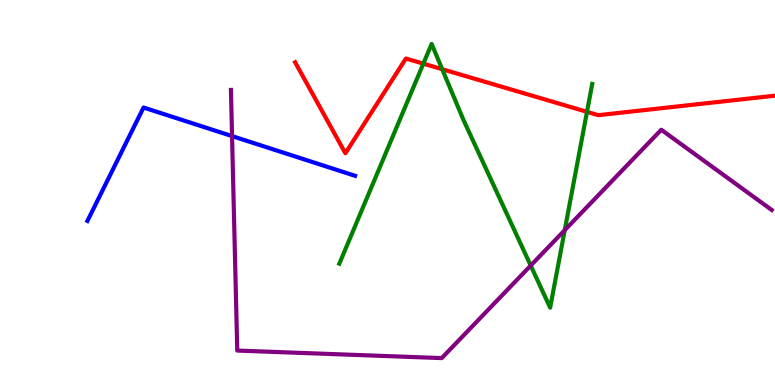[{'lines': ['blue', 'red'], 'intersections': []}, {'lines': ['green', 'red'], 'intersections': [{'x': 5.46, 'y': 8.35}, {'x': 5.71, 'y': 8.2}, {'x': 7.57, 'y': 7.1}]}, {'lines': ['purple', 'red'], 'intersections': []}, {'lines': ['blue', 'green'], 'intersections': []}, {'lines': ['blue', 'purple'], 'intersections': [{'x': 2.99, 'y': 6.46}]}, {'lines': ['green', 'purple'], 'intersections': [{'x': 6.85, 'y': 3.1}, {'x': 7.29, 'y': 4.02}]}]